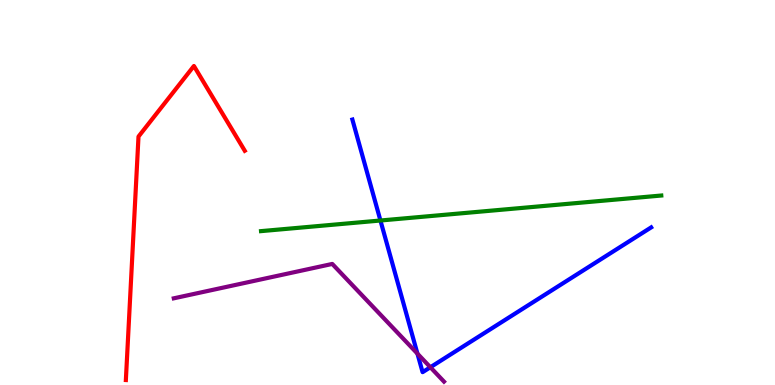[{'lines': ['blue', 'red'], 'intersections': []}, {'lines': ['green', 'red'], 'intersections': []}, {'lines': ['purple', 'red'], 'intersections': []}, {'lines': ['blue', 'green'], 'intersections': [{'x': 4.91, 'y': 4.27}]}, {'lines': ['blue', 'purple'], 'intersections': [{'x': 5.39, 'y': 0.815}, {'x': 5.55, 'y': 0.461}]}, {'lines': ['green', 'purple'], 'intersections': []}]